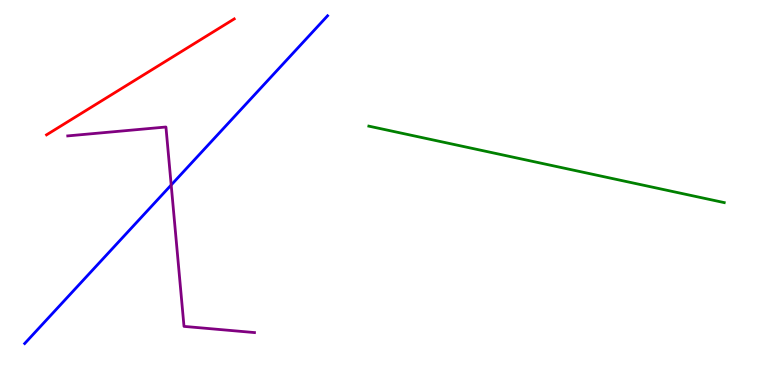[{'lines': ['blue', 'red'], 'intersections': []}, {'lines': ['green', 'red'], 'intersections': []}, {'lines': ['purple', 'red'], 'intersections': []}, {'lines': ['blue', 'green'], 'intersections': []}, {'lines': ['blue', 'purple'], 'intersections': [{'x': 2.21, 'y': 5.19}]}, {'lines': ['green', 'purple'], 'intersections': []}]